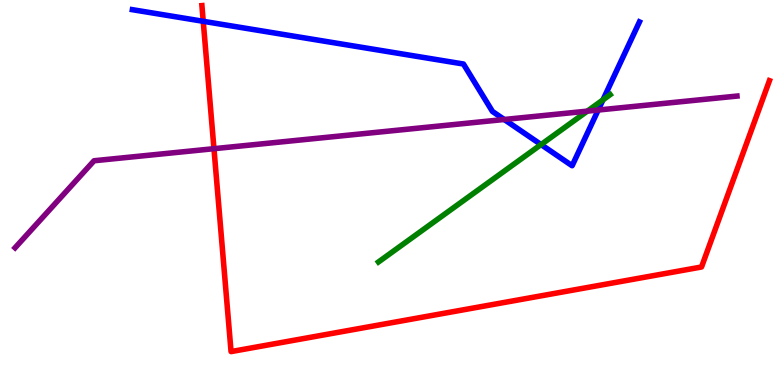[{'lines': ['blue', 'red'], 'intersections': [{'x': 2.62, 'y': 9.45}]}, {'lines': ['green', 'red'], 'intersections': []}, {'lines': ['purple', 'red'], 'intersections': [{'x': 2.76, 'y': 6.14}]}, {'lines': ['blue', 'green'], 'intersections': [{'x': 6.98, 'y': 6.24}, {'x': 7.78, 'y': 7.41}]}, {'lines': ['blue', 'purple'], 'intersections': [{'x': 6.51, 'y': 6.9}, {'x': 7.72, 'y': 7.14}]}, {'lines': ['green', 'purple'], 'intersections': [{'x': 7.58, 'y': 7.11}]}]